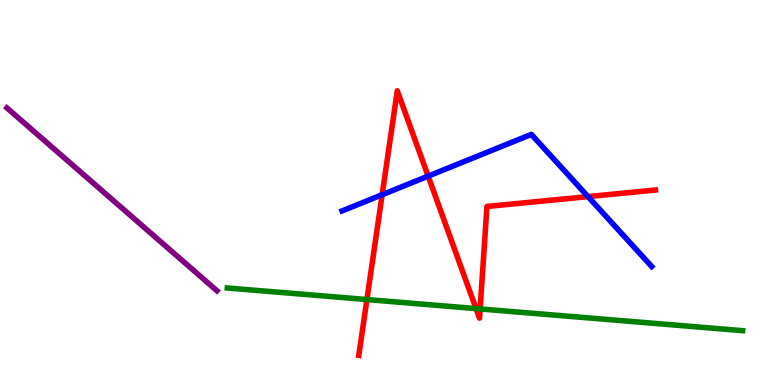[{'lines': ['blue', 'red'], 'intersections': [{'x': 4.93, 'y': 4.94}, {'x': 5.52, 'y': 5.43}, {'x': 7.59, 'y': 4.89}]}, {'lines': ['green', 'red'], 'intersections': [{'x': 4.73, 'y': 2.22}, {'x': 6.14, 'y': 1.98}, {'x': 6.2, 'y': 1.98}]}, {'lines': ['purple', 'red'], 'intersections': []}, {'lines': ['blue', 'green'], 'intersections': []}, {'lines': ['blue', 'purple'], 'intersections': []}, {'lines': ['green', 'purple'], 'intersections': []}]